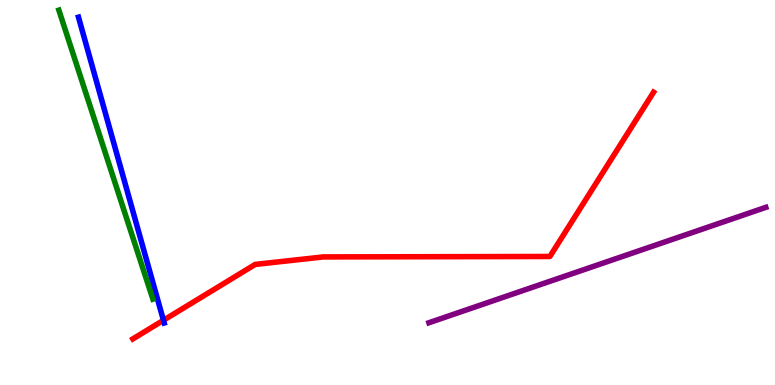[{'lines': ['blue', 'red'], 'intersections': [{'x': 2.11, 'y': 1.68}]}, {'lines': ['green', 'red'], 'intersections': []}, {'lines': ['purple', 'red'], 'intersections': []}, {'lines': ['blue', 'green'], 'intersections': []}, {'lines': ['blue', 'purple'], 'intersections': []}, {'lines': ['green', 'purple'], 'intersections': []}]